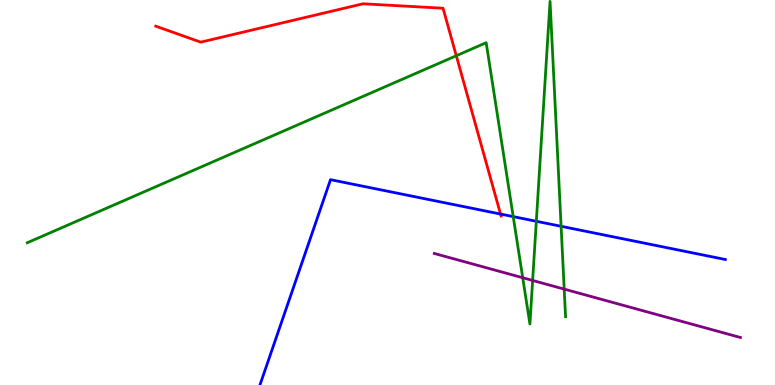[{'lines': ['blue', 'red'], 'intersections': [{'x': 6.46, 'y': 4.44}]}, {'lines': ['green', 'red'], 'intersections': [{'x': 5.89, 'y': 8.55}]}, {'lines': ['purple', 'red'], 'intersections': []}, {'lines': ['blue', 'green'], 'intersections': [{'x': 6.62, 'y': 4.37}, {'x': 6.92, 'y': 4.25}, {'x': 7.24, 'y': 4.12}]}, {'lines': ['blue', 'purple'], 'intersections': []}, {'lines': ['green', 'purple'], 'intersections': [{'x': 6.74, 'y': 2.79}, {'x': 6.87, 'y': 2.72}, {'x': 7.28, 'y': 2.49}]}]